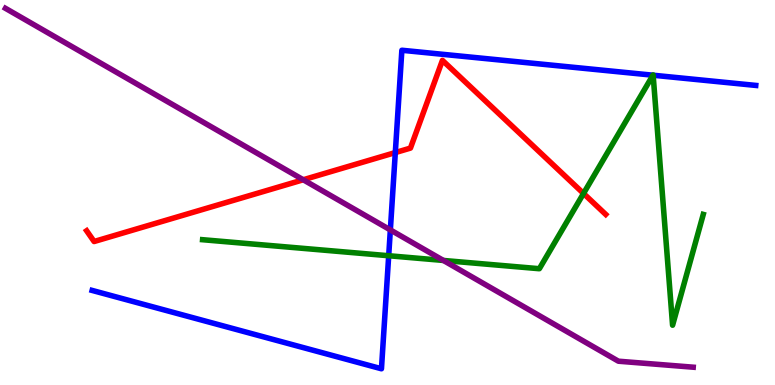[{'lines': ['blue', 'red'], 'intersections': [{'x': 5.1, 'y': 6.04}]}, {'lines': ['green', 'red'], 'intersections': [{'x': 7.53, 'y': 4.97}]}, {'lines': ['purple', 'red'], 'intersections': [{'x': 3.91, 'y': 5.33}]}, {'lines': ['blue', 'green'], 'intersections': [{'x': 5.02, 'y': 3.36}, {'x': 8.43, 'y': 8.05}, {'x': 8.43, 'y': 8.05}]}, {'lines': ['blue', 'purple'], 'intersections': [{'x': 5.04, 'y': 4.03}]}, {'lines': ['green', 'purple'], 'intersections': [{'x': 5.72, 'y': 3.24}]}]